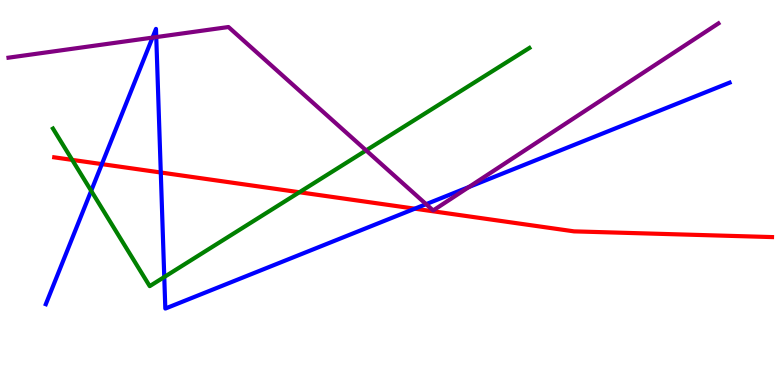[{'lines': ['blue', 'red'], 'intersections': [{'x': 1.31, 'y': 5.74}, {'x': 2.07, 'y': 5.52}, {'x': 5.35, 'y': 4.58}]}, {'lines': ['green', 'red'], 'intersections': [{'x': 0.932, 'y': 5.85}, {'x': 3.86, 'y': 5.01}]}, {'lines': ['purple', 'red'], 'intersections': []}, {'lines': ['blue', 'green'], 'intersections': [{'x': 1.18, 'y': 5.04}, {'x': 2.12, 'y': 2.8}]}, {'lines': ['blue', 'purple'], 'intersections': [{'x': 1.97, 'y': 9.02}, {'x': 2.02, 'y': 9.04}, {'x': 5.5, 'y': 4.7}, {'x': 6.05, 'y': 5.14}]}, {'lines': ['green', 'purple'], 'intersections': [{'x': 4.72, 'y': 6.09}]}]